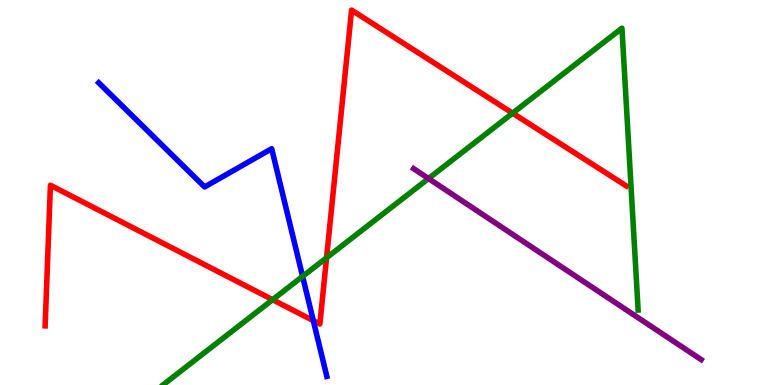[{'lines': ['blue', 'red'], 'intersections': [{'x': 4.04, 'y': 1.67}]}, {'lines': ['green', 'red'], 'intersections': [{'x': 3.52, 'y': 2.22}, {'x': 4.21, 'y': 3.3}, {'x': 6.61, 'y': 7.06}]}, {'lines': ['purple', 'red'], 'intersections': []}, {'lines': ['blue', 'green'], 'intersections': [{'x': 3.9, 'y': 2.82}]}, {'lines': ['blue', 'purple'], 'intersections': []}, {'lines': ['green', 'purple'], 'intersections': [{'x': 5.53, 'y': 5.36}]}]